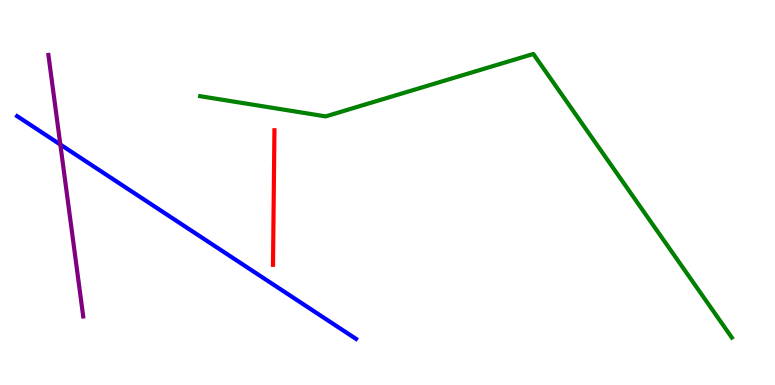[{'lines': ['blue', 'red'], 'intersections': []}, {'lines': ['green', 'red'], 'intersections': []}, {'lines': ['purple', 'red'], 'intersections': []}, {'lines': ['blue', 'green'], 'intersections': []}, {'lines': ['blue', 'purple'], 'intersections': [{'x': 0.779, 'y': 6.25}]}, {'lines': ['green', 'purple'], 'intersections': []}]